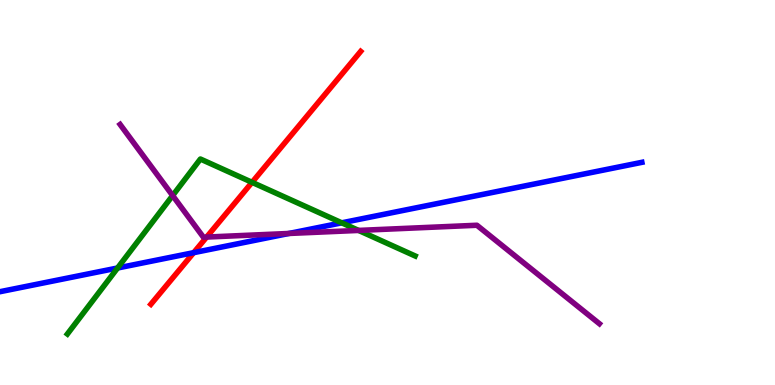[{'lines': ['blue', 'red'], 'intersections': [{'x': 2.5, 'y': 3.44}]}, {'lines': ['green', 'red'], 'intersections': [{'x': 3.25, 'y': 5.26}]}, {'lines': ['purple', 'red'], 'intersections': [{'x': 2.67, 'y': 3.84}]}, {'lines': ['blue', 'green'], 'intersections': [{'x': 1.52, 'y': 3.04}, {'x': 4.41, 'y': 4.21}]}, {'lines': ['blue', 'purple'], 'intersections': [{'x': 3.73, 'y': 3.94}]}, {'lines': ['green', 'purple'], 'intersections': [{'x': 2.23, 'y': 4.92}, {'x': 4.63, 'y': 4.01}]}]